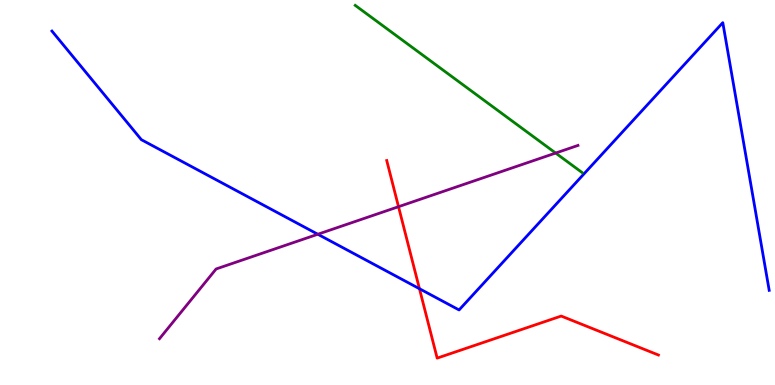[{'lines': ['blue', 'red'], 'intersections': [{'x': 5.41, 'y': 2.5}]}, {'lines': ['green', 'red'], 'intersections': []}, {'lines': ['purple', 'red'], 'intersections': [{'x': 5.14, 'y': 4.63}]}, {'lines': ['blue', 'green'], 'intersections': []}, {'lines': ['blue', 'purple'], 'intersections': [{'x': 4.1, 'y': 3.92}]}, {'lines': ['green', 'purple'], 'intersections': [{'x': 7.17, 'y': 6.02}]}]